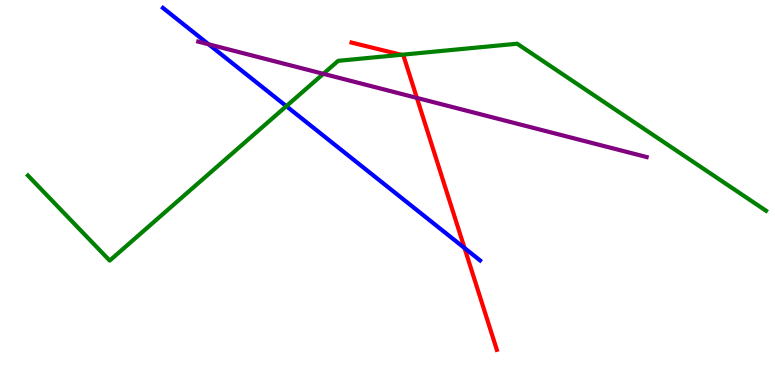[{'lines': ['blue', 'red'], 'intersections': [{'x': 5.99, 'y': 3.56}]}, {'lines': ['green', 'red'], 'intersections': [{'x': 5.18, 'y': 8.58}]}, {'lines': ['purple', 'red'], 'intersections': [{'x': 5.38, 'y': 7.46}]}, {'lines': ['blue', 'green'], 'intersections': [{'x': 3.69, 'y': 7.24}]}, {'lines': ['blue', 'purple'], 'intersections': [{'x': 2.69, 'y': 8.85}]}, {'lines': ['green', 'purple'], 'intersections': [{'x': 4.17, 'y': 8.08}]}]